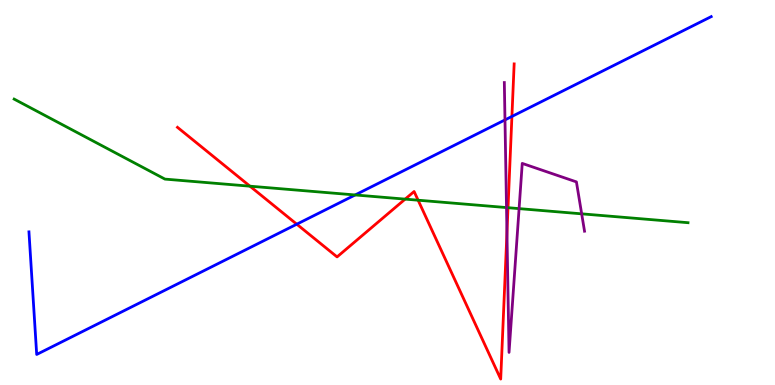[{'lines': ['blue', 'red'], 'intersections': [{'x': 3.83, 'y': 4.18}, {'x': 6.61, 'y': 6.98}]}, {'lines': ['green', 'red'], 'intersections': [{'x': 3.23, 'y': 5.16}, {'x': 5.23, 'y': 4.83}, {'x': 5.39, 'y': 4.8}, {'x': 6.56, 'y': 4.61}]}, {'lines': ['purple', 'red'], 'intersections': [{'x': 6.54, 'y': 3.95}]}, {'lines': ['blue', 'green'], 'intersections': [{'x': 4.58, 'y': 4.94}]}, {'lines': ['blue', 'purple'], 'intersections': [{'x': 6.52, 'y': 6.89}]}, {'lines': ['green', 'purple'], 'intersections': [{'x': 6.54, 'y': 4.61}, {'x': 6.7, 'y': 4.58}, {'x': 7.51, 'y': 4.45}]}]